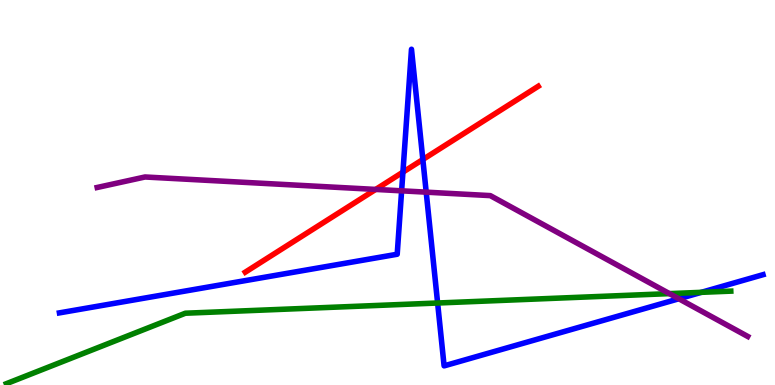[{'lines': ['blue', 'red'], 'intersections': [{'x': 5.2, 'y': 5.53}, {'x': 5.46, 'y': 5.86}]}, {'lines': ['green', 'red'], 'intersections': []}, {'lines': ['purple', 'red'], 'intersections': [{'x': 4.85, 'y': 5.08}]}, {'lines': ['blue', 'green'], 'intersections': [{'x': 5.65, 'y': 2.13}, {'x': 9.05, 'y': 2.41}]}, {'lines': ['blue', 'purple'], 'intersections': [{'x': 5.18, 'y': 5.04}, {'x': 5.5, 'y': 5.01}, {'x': 8.76, 'y': 2.24}]}, {'lines': ['green', 'purple'], 'intersections': [{'x': 8.64, 'y': 2.37}]}]